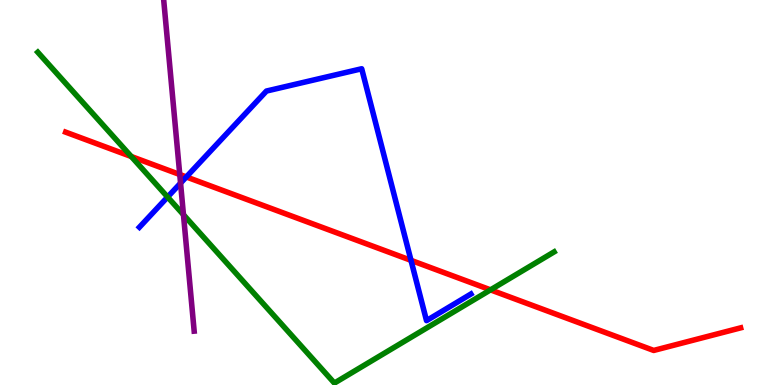[{'lines': ['blue', 'red'], 'intersections': [{'x': 2.4, 'y': 5.4}, {'x': 5.3, 'y': 3.24}]}, {'lines': ['green', 'red'], 'intersections': [{'x': 1.69, 'y': 5.93}, {'x': 6.33, 'y': 2.47}]}, {'lines': ['purple', 'red'], 'intersections': [{'x': 2.32, 'y': 5.47}]}, {'lines': ['blue', 'green'], 'intersections': [{'x': 2.16, 'y': 4.88}]}, {'lines': ['blue', 'purple'], 'intersections': [{'x': 2.33, 'y': 5.24}]}, {'lines': ['green', 'purple'], 'intersections': [{'x': 2.37, 'y': 4.42}]}]